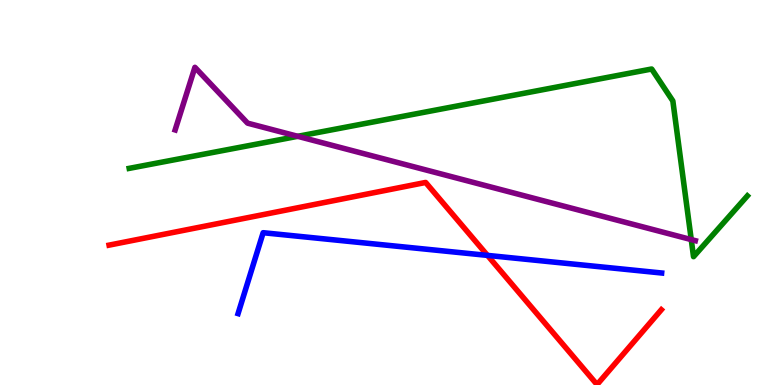[{'lines': ['blue', 'red'], 'intersections': [{'x': 6.29, 'y': 3.37}]}, {'lines': ['green', 'red'], 'intersections': []}, {'lines': ['purple', 'red'], 'intersections': []}, {'lines': ['blue', 'green'], 'intersections': []}, {'lines': ['blue', 'purple'], 'intersections': []}, {'lines': ['green', 'purple'], 'intersections': [{'x': 3.84, 'y': 6.46}, {'x': 8.92, 'y': 3.78}]}]